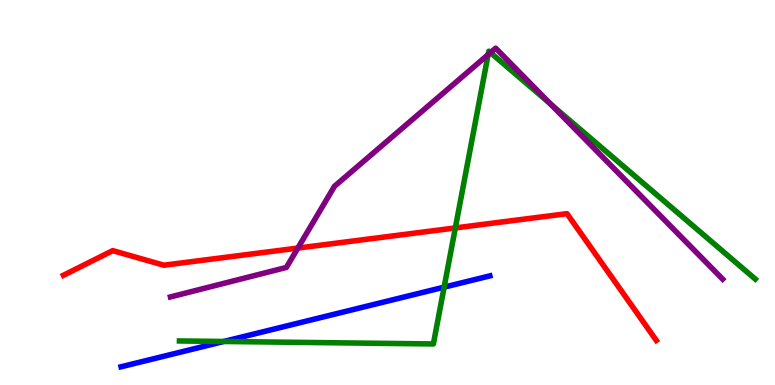[{'lines': ['blue', 'red'], 'intersections': []}, {'lines': ['green', 'red'], 'intersections': [{'x': 5.88, 'y': 4.08}]}, {'lines': ['purple', 'red'], 'intersections': [{'x': 3.84, 'y': 3.56}]}, {'lines': ['blue', 'green'], 'intersections': [{'x': 2.89, 'y': 1.13}, {'x': 5.73, 'y': 2.54}]}, {'lines': ['blue', 'purple'], 'intersections': []}, {'lines': ['green', 'purple'], 'intersections': [{'x': 6.3, 'y': 8.58}, {'x': 6.33, 'y': 8.63}, {'x': 7.1, 'y': 7.3}]}]